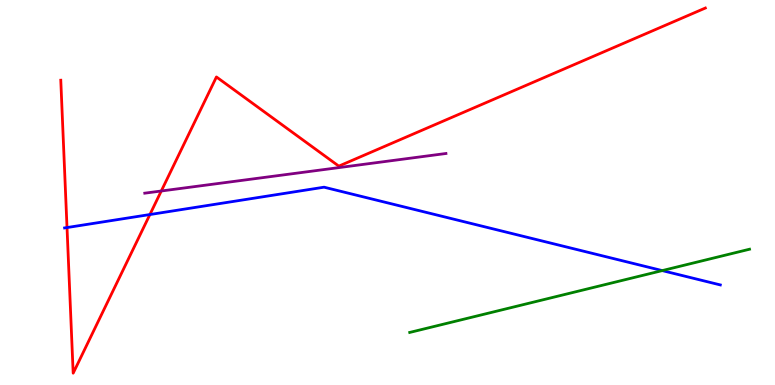[{'lines': ['blue', 'red'], 'intersections': [{'x': 0.865, 'y': 4.09}, {'x': 1.93, 'y': 4.43}]}, {'lines': ['green', 'red'], 'intersections': []}, {'lines': ['purple', 'red'], 'intersections': [{'x': 2.08, 'y': 5.04}]}, {'lines': ['blue', 'green'], 'intersections': [{'x': 8.55, 'y': 2.97}]}, {'lines': ['blue', 'purple'], 'intersections': []}, {'lines': ['green', 'purple'], 'intersections': []}]